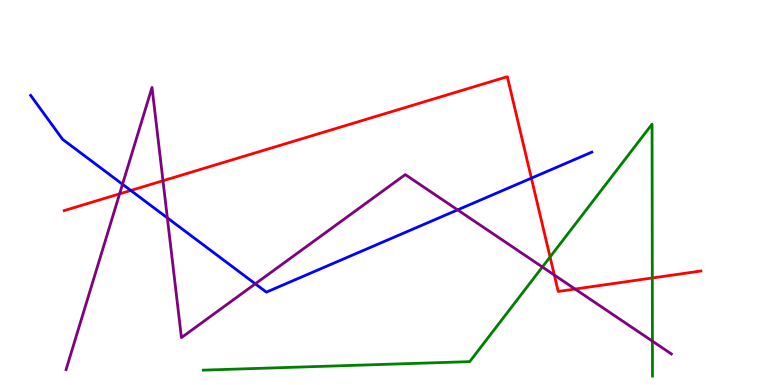[{'lines': ['blue', 'red'], 'intersections': [{'x': 1.69, 'y': 5.05}, {'x': 6.86, 'y': 5.37}]}, {'lines': ['green', 'red'], 'intersections': [{'x': 7.1, 'y': 3.32}, {'x': 8.42, 'y': 2.78}]}, {'lines': ['purple', 'red'], 'intersections': [{'x': 1.54, 'y': 4.96}, {'x': 2.1, 'y': 5.31}, {'x': 7.15, 'y': 2.86}, {'x': 7.42, 'y': 2.49}]}, {'lines': ['blue', 'green'], 'intersections': []}, {'lines': ['blue', 'purple'], 'intersections': [{'x': 1.58, 'y': 5.21}, {'x': 2.16, 'y': 4.34}, {'x': 3.29, 'y': 2.63}, {'x': 5.9, 'y': 4.55}]}, {'lines': ['green', 'purple'], 'intersections': [{'x': 7.0, 'y': 3.06}, {'x': 8.42, 'y': 1.14}]}]